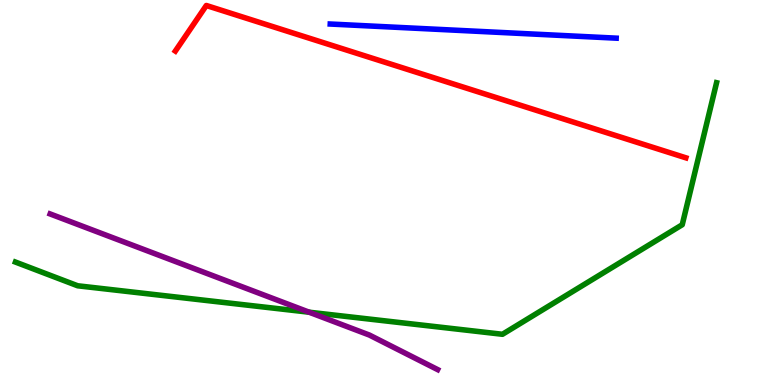[{'lines': ['blue', 'red'], 'intersections': []}, {'lines': ['green', 'red'], 'intersections': []}, {'lines': ['purple', 'red'], 'intersections': []}, {'lines': ['blue', 'green'], 'intersections': []}, {'lines': ['blue', 'purple'], 'intersections': []}, {'lines': ['green', 'purple'], 'intersections': [{'x': 3.99, 'y': 1.89}]}]